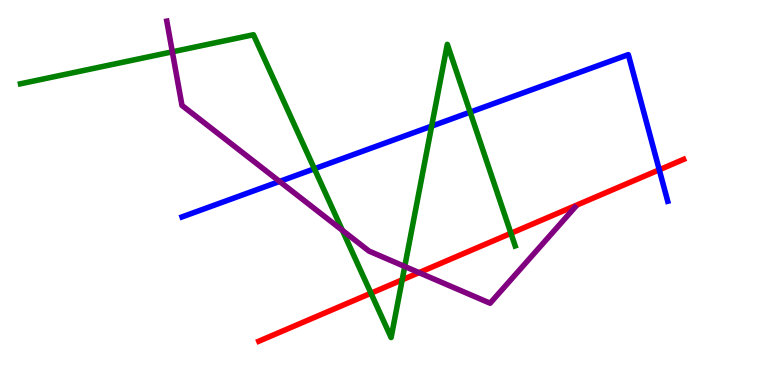[{'lines': ['blue', 'red'], 'intersections': [{'x': 8.51, 'y': 5.59}]}, {'lines': ['green', 'red'], 'intersections': [{'x': 4.79, 'y': 2.38}, {'x': 5.19, 'y': 2.73}, {'x': 6.59, 'y': 3.94}]}, {'lines': ['purple', 'red'], 'intersections': [{'x': 5.41, 'y': 2.92}]}, {'lines': ['blue', 'green'], 'intersections': [{'x': 4.06, 'y': 5.62}, {'x': 5.57, 'y': 6.72}, {'x': 6.07, 'y': 7.09}]}, {'lines': ['blue', 'purple'], 'intersections': [{'x': 3.61, 'y': 5.29}]}, {'lines': ['green', 'purple'], 'intersections': [{'x': 2.22, 'y': 8.65}, {'x': 4.42, 'y': 4.02}, {'x': 5.22, 'y': 3.08}]}]